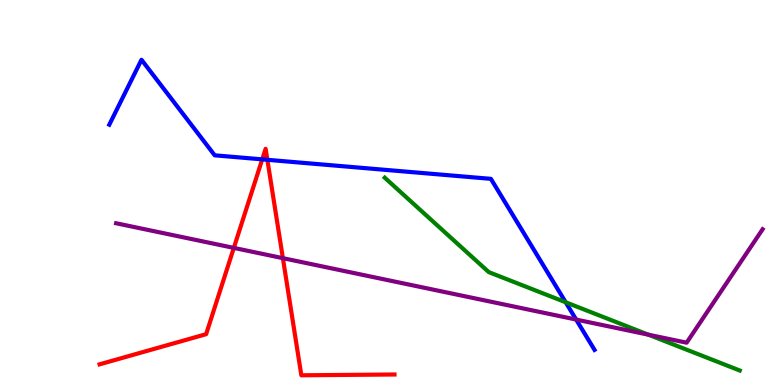[{'lines': ['blue', 'red'], 'intersections': [{'x': 3.38, 'y': 5.86}, {'x': 3.45, 'y': 5.85}]}, {'lines': ['green', 'red'], 'intersections': []}, {'lines': ['purple', 'red'], 'intersections': [{'x': 3.02, 'y': 3.56}, {'x': 3.65, 'y': 3.29}]}, {'lines': ['blue', 'green'], 'intersections': [{'x': 7.3, 'y': 2.15}]}, {'lines': ['blue', 'purple'], 'intersections': [{'x': 7.43, 'y': 1.7}]}, {'lines': ['green', 'purple'], 'intersections': [{'x': 8.37, 'y': 1.31}]}]